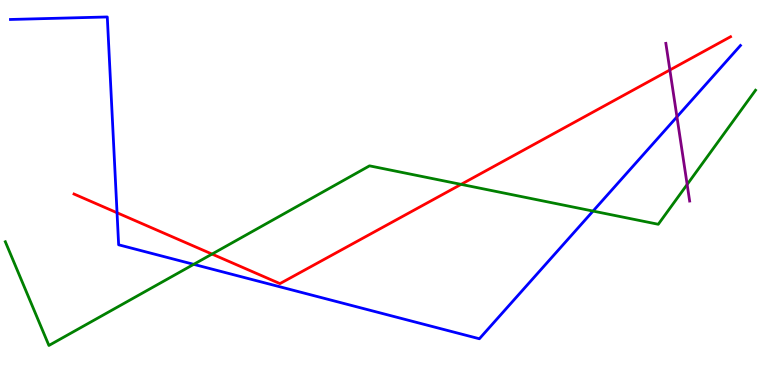[{'lines': ['blue', 'red'], 'intersections': [{'x': 1.51, 'y': 4.47}]}, {'lines': ['green', 'red'], 'intersections': [{'x': 2.74, 'y': 3.4}, {'x': 5.95, 'y': 5.21}]}, {'lines': ['purple', 'red'], 'intersections': [{'x': 8.64, 'y': 8.18}]}, {'lines': ['blue', 'green'], 'intersections': [{'x': 2.5, 'y': 3.13}, {'x': 7.65, 'y': 4.52}]}, {'lines': ['blue', 'purple'], 'intersections': [{'x': 8.73, 'y': 6.97}]}, {'lines': ['green', 'purple'], 'intersections': [{'x': 8.87, 'y': 5.21}]}]